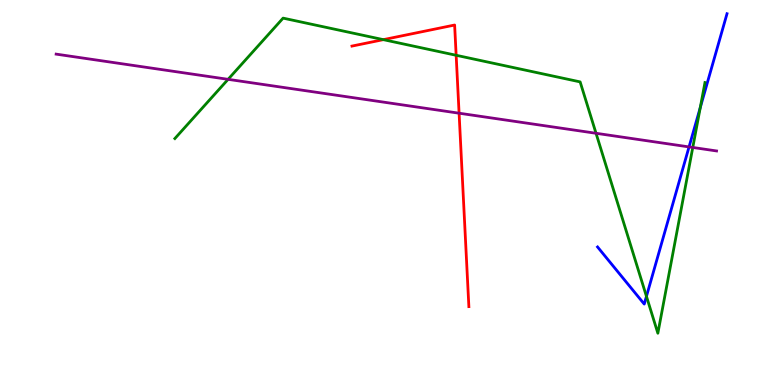[{'lines': ['blue', 'red'], 'intersections': []}, {'lines': ['green', 'red'], 'intersections': [{'x': 4.95, 'y': 8.97}, {'x': 5.89, 'y': 8.56}]}, {'lines': ['purple', 'red'], 'intersections': [{'x': 5.92, 'y': 7.06}]}, {'lines': ['blue', 'green'], 'intersections': [{'x': 8.34, 'y': 2.3}, {'x': 9.04, 'y': 7.21}]}, {'lines': ['blue', 'purple'], 'intersections': [{'x': 8.89, 'y': 6.18}]}, {'lines': ['green', 'purple'], 'intersections': [{'x': 2.94, 'y': 7.94}, {'x': 7.69, 'y': 6.54}, {'x': 8.94, 'y': 6.17}]}]